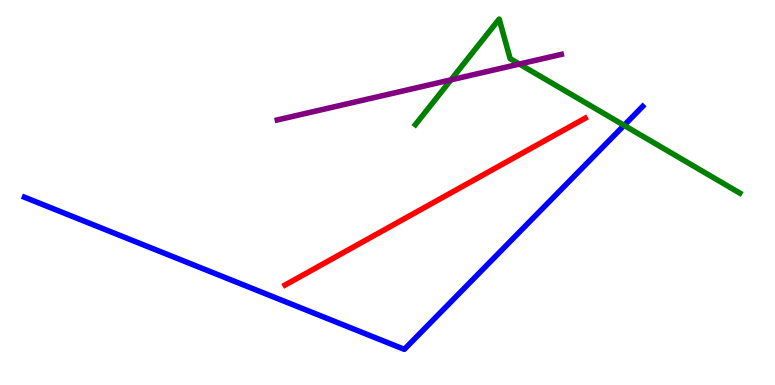[{'lines': ['blue', 'red'], 'intersections': []}, {'lines': ['green', 'red'], 'intersections': []}, {'lines': ['purple', 'red'], 'intersections': []}, {'lines': ['blue', 'green'], 'intersections': [{'x': 8.05, 'y': 6.74}]}, {'lines': ['blue', 'purple'], 'intersections': []}, {'lines': ['green', 'purple'], 'intersections': [{'x': 5.82, 'y': 7.93}, {'x': 6.7, 'y': 8.34}]}]